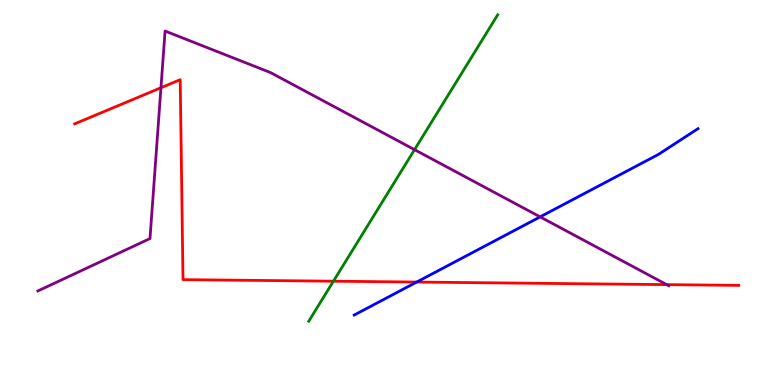[{'lines': ['blue', 'red'], 'intersections': [{'x': 5.38, 'y': 2.67}]}, {'lines': ['green', 'red'], 'intersections': [{'x': 4.3, 'y': 2.7}]}, {'lines': ['purple', 'red'], 'intersections': [{'x': 2.08, 'y': 7.72}, {'x': 8.6, 'y': 2.61}]}, {'lines': ['blue', 'green'], 'intersections': []}, {'lines': ['blue', 'purple'], 'intersections': [{'x': 6.97, 'y': 4.37}]}, {'lines': ['green', 'purple'], 'intersections': [{'x': 5.35, 'y': 6.11}]}]